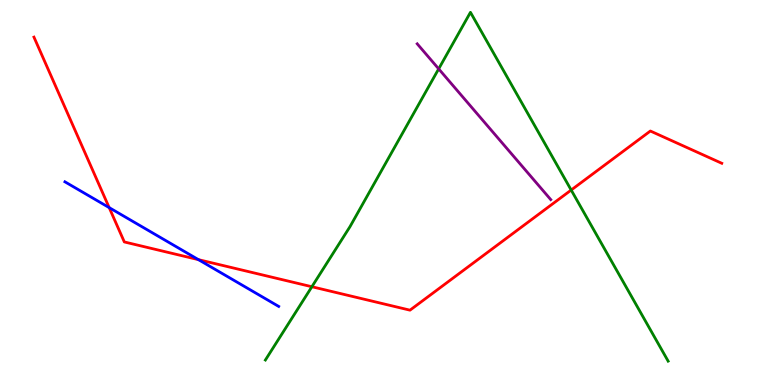[{'lines': ['blue', 'red'], 'intersections': [{'x': 1.41, 'y': 4.61}, {'x': 2.56, 'y': 3.26}]}, {'lines': ['green', 'red'], 'intersections': [{'x': 4.02, 'y': 2.55}, {'x': 7.37, 'y': 5.06}]}, {'lines': ['purple', 'red'], 'intersections': []}, {'lines': ['blue', 'green'], 'intersections': []}, {'lines': ['blue', 'purple'], 'intersections': []}, {'lines': ['green', 'purple'], 'intersections': [{'x': 5.66, 'y': 8.21}]}]